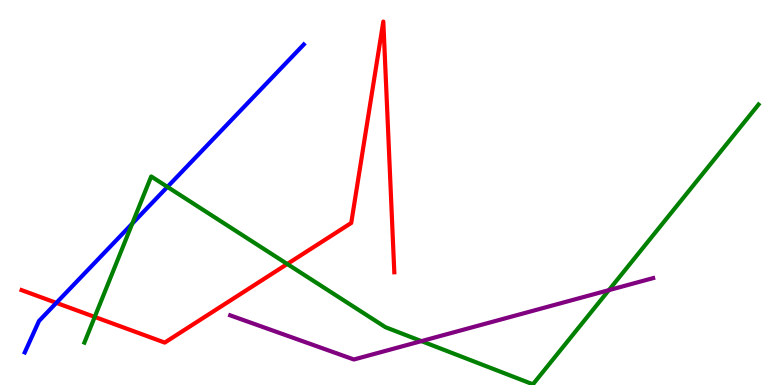[{'lines': ['blue', 'red'], 'intersections': [{'x': 0.727, 'y': 2.13}]}, {'lines': ['green', 'red'], 'intersections': [{'x': 1.22, 'y': 1.77}, {'x': 3.71, 'y': 3.14}]}, {'lines': ['purple', 'red'], 'intersections': []}, {'lines': ['blue', 'green'], 'intersections': [{'x': 1.71, 'y': 4.19}, {'x': 2.16, 'y': 5.15}]}, {'lines': ['blue', 'purple'], 'intersections': []}, {'lines': ['green', 'purple'], 'intersections': [{'x': 5.44, 'y': 1.14}, {'x': 7.86, 'y': 2.46}]}]